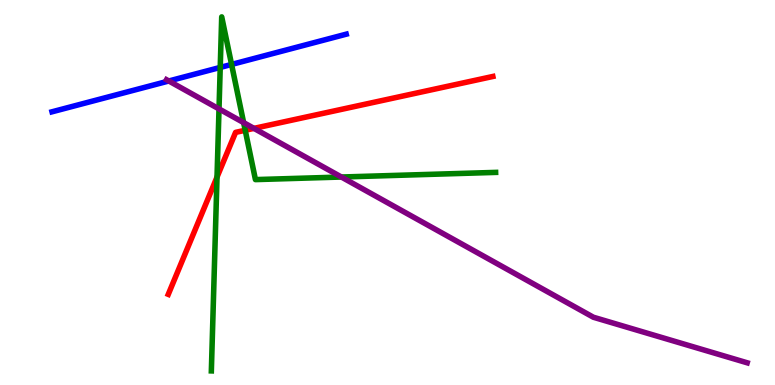[{'lines': ['blue', 'red'], 'intersections': []}, {'lines': ['green', 'red'], 'intersections': [{'x': 2.8, 'y': 5.4}, {'x': 3.16, 'y': 6.62}]}, {'lines': ['purple', 'red'], 'intersections': [{'x': 3.28, 'y': 6.67}]}, {'lines': ['blue', 'green'], 'intersections': [{'x': 2.84, 'y': 8.25}, {'x': 2.99, 'y': 8.33}]}, {'lines': ['blue', 'purple'], 'intersections': [{'x': 2.18, 'y': 7.9}]}, {'lines': ['green', 'purple'], 'intersections': [{'x': 2.83, 'y': 7.17}, {'x': 3.14, 'y': 6.82}, {'x': 4.41, 'y': 5.4}]}]